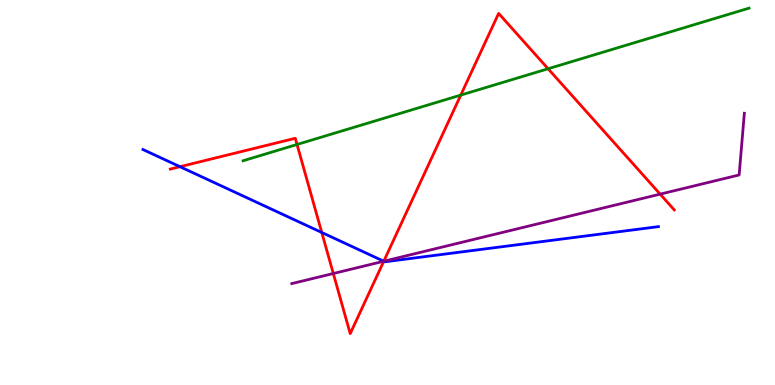[{'lines': ['blue', 'red'], 'intersections': [{'x': 2.32, 'y': 5.67}, {'x': 4.15, 'y': 3.96}, {'x': 4.95, 'y': 3.21}]}, {'lines': ['green', 'red'], 'intersections': [{'x': 3.83, 'y': 6.25}, {'x': 5.95, 'y': 7.53}, {'x': 7.07, 'y': 8.21}]}, {'lines': ['purple', 'red'], 'intersections': [{'x': 4.3, 'y': 2.9}, {'x': 4.95, 'y': 3.21}, {'x': 8.52, 'y': 4.96}]}, {'lines': ['blue', 'green'], 'intersections': []}, {'lines': ['blue', 'purple'], 'intersections': [{'x': 4.95, 'y': 3.21}]}, {'lines': ['green', 'purple'], 'intersections': []}]